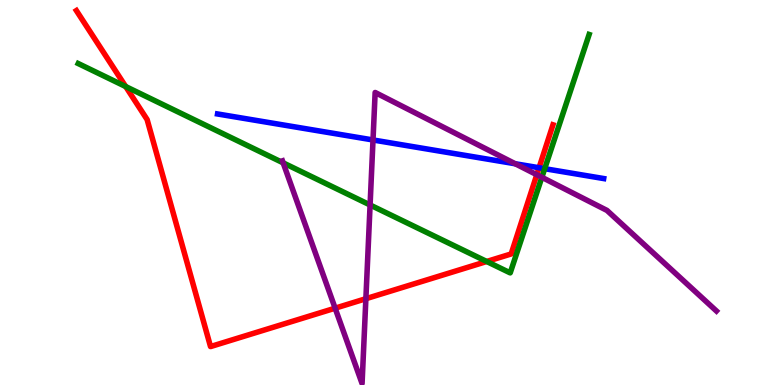[{'lines': ['blue', 'red'], 'intersections': [{'x': 6.96, 'y': 5.64}]}, {'lines': ['green', 'red'], 'intersections': [{'x': 1.62, 'y': 7.75}, {'x': 6.28, 'y': 3.21}]}, {'lines': ['purple', 'red'], 'intersections': [{'x': 4.32, 'y': 2.0}, {'x': 4.72, 'y': 2.24}, {'x': 6.93, 'y': 5.46}]}, {'lines': ['blue', 'green'], 'intersections': [{'x': 7.03, 'y': 5.62}]}, {'lines': ['blue', 'purple'], 'intersections': [{'x': 4.81, 'y': 6.36}, {'x': 6.65, 'y': 5.75}]}, {'lines': ['green', 'purple'], 'intersections': [{'x': 3.65, 'y': 5.77}, {'x': 4.78, 'y': 4.68}, {'x': 6.99, 'y': 5.39}]}]